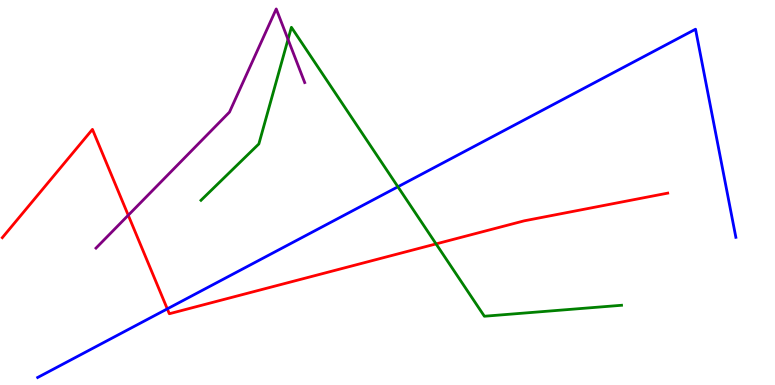[{'lines': ['blue', 'red'], 'intersections': [{'x': 2.16, 'y': 1.98}]}, {'lines': ['green', 'red'], 'intersections': [{'x': 5.63, 'y': 3.66}]}, {'lines': ['purple', 'red'], 'intersections': [{'x': 1.65, 'y': 4.41}]}, {'lines': ['blue', 'green'], 'intersections': [{'x': 5.13, 'y': 5.15}]}, {'lines': ['blue', 'purple'], 'intersections': []}, {'lines': ['green', 'purple'], 'intersections': [{'x': 3.72, 'y': 8.98}]}]